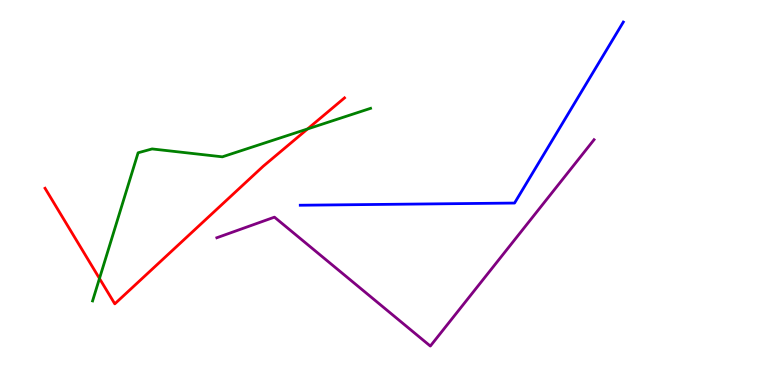[{'lines': ['blue', 'red'], 'intersections': []}, {'lines': ['green', 'red'], 'intersections': [{'x': 1.28, 'y': 2.77}, {'x': 3.97, 'y': 6.65}]}, {'lines': ['purple', 'red'], 'intersections': []}, {'lines': ['blue', 'green'], 'intersections': []}, {'lines': ['blue', 'purple'], 'intersections': []}, {'lines': ['green', 'purple'], 'intersections': []}]